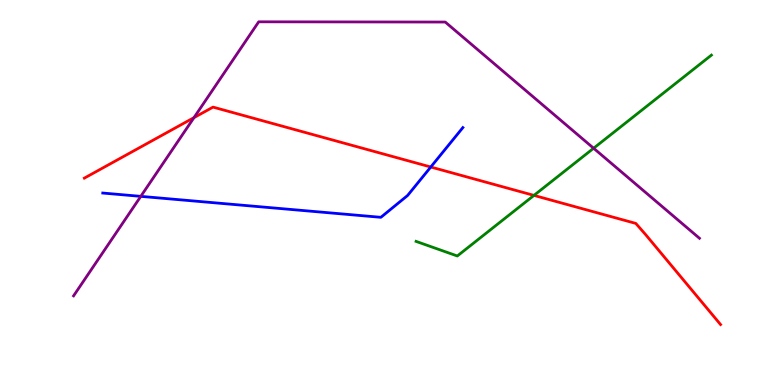[{'lines': ['blue', 'red'], 'intersections': [{'x': 5.56, 'y': 5.66}]}, {'lines': ['green', 'red'], 'intersections': [{'x': 6.89, 'y': 4.92}]}, {'lines': ['purple', 'red'], 'intersections': [{'x': 2.5, 'y': 6.94}]}, {'lines': ['blue', 'green'], 'intersections': []}, {'lines': ['blue', 'purple'], 'intersections': [{'x': 1.82, 'y': 4.9}]}, {'lines': ['green', 'purple'], 'intersections': [{'x': 7.66, 'y': 6.15}]}]